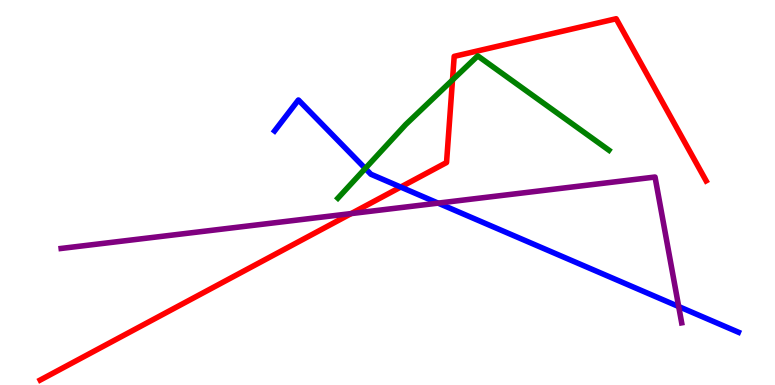[{'lines': ['blue', 'red'], 'intersections': [{'x': 5.17, 'y': 5.14}]}, {'lines': ['green', 'red'], 'intersections': [{'x': 5.84, 'y': 7.92}]}, {'lines': ['purple', 'red'], 'intersections': [{'x': 4.53, 'y': 4.45}]}, {'lines': ['blue', 'green'], 'intersections': [{'x': 4.71, 'y': 5.62}]}, {'lines': ['blue', 'purple'], 'intersections': [{'x': 5.65, 'y': 4.72}, {'x': 8.76, 'y': 2.04}]}, {'lines': ['green', 'purple'], 'intersections': []}]